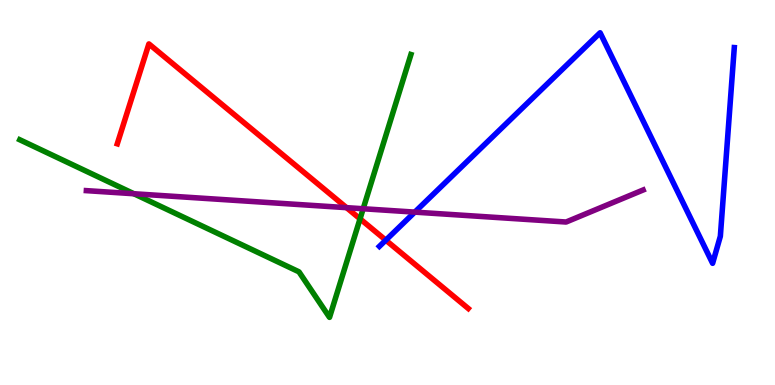[{'lines': ['blue', 'red'], 'intersections': [{'x': 4.98, 'y': 3.76}]}, {'lines': ['green', 'red'], 'intersections': [{'x': 4.65, 'y': 4.32}]}, {'lines': ['purple', 'red'], 'intersections': [{'x': 4.47, 'y': 4.61}]}, {'lines': ['blue', 'green'], 'intersections': []}, {'lines': ['blue', 'purple'], 'intersections': [{'x': 5.35, 'y': 4.49}]}, {'lines': ['green', 'purple'], 'intersections': [{'x': 1.73, 'y': 4.97}, {'x': 4.69, 'y': 4.58}]}]